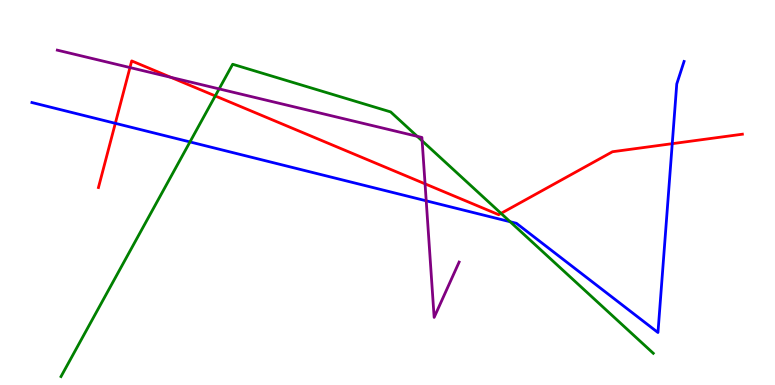[{'lines': ['blue', 'red'], 'intersections': [{'x': 1.49, 'y': 6.8}, {'x': 8.67, 'y': 6.27}]}, {'lines': ['green', 'red'], 'intersections': [{'x': 2.78, 'y': 7.51}, {'x': 6.47, 'y': 4.46}]}, {'lines': ['purple', 'red'], 'intersections': [{'x': 1.68, 'y': 8.25}, {'x': 2.21, 'y': 7.99}, {'x': 5.48, 'y': 5.23}]}, {'lines': ['blue', 'green'], 'intersections': [{'x': 2.45, 'y': 6.31}, {'x': 6.58, 'y': 4.24}]}, {'lines': ['blue', 'purple'], 'intersections': [{'x': 5.5, 'y': 4.78}]}, {'lines': ['green', 'purple'], 'intersections': [{'x': 2.83, 'y': 7.69}, {'x': 5.38, 'y': 6.46}, {'x': 5.45, 'y': 6.34}]}]